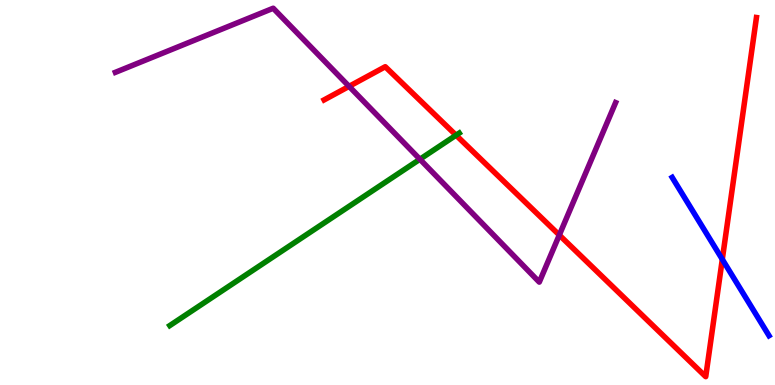[{'lines': ['blue', 'red'], 'intersections': [{'x': 9.32, 'y': 3.26}]}, {'lines': ['green', 'red'], 'intersections': [{'x': 5.88, 'y': 6.49}]}, {'lines': ['purple', 'red'], 'intersections': [{'x': 4.5, 'y': 7.76}, {'x': 7.22, 'y': 3.89}]}, {'lines': ['blue', 'green'], 'intersections': []}, {'lines': ['blue', 'purple'], 'intersections': []}, {'lines': ['green', 'purple'], 'intersections': [{'x': 5.42, 'y': 5.86}]}]